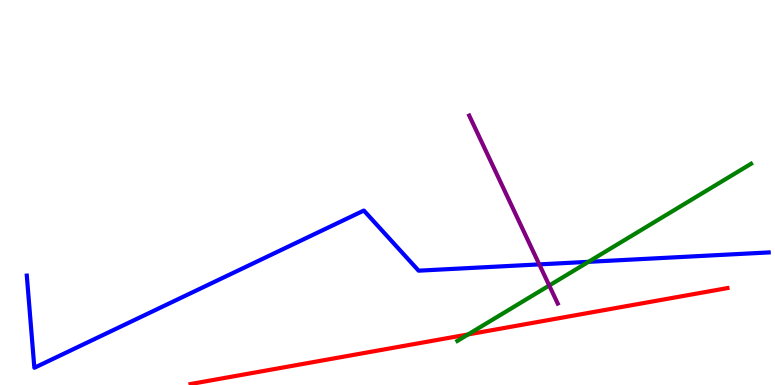[{'lines': ['blue', 'red'], 'intersections': []}, {'lines': ['green', 'red'], 'intersections': [{'x': 6.04, 'y': 1.31}]}, {'lines': ['purple', 'red'], 'intersections': []}, {'lines': ['blue', 'green'], 'intersections': [{'x': 7.59, 'y': 3.2}]}, {'lines': ['blue', 'purple'], 'intersections': [{'x': 6.96, 'y': 3.13}]}, {'lines': ['green', 'purple'], 'intersections': [{'x': 7.09, 'y': 2.58}]}]